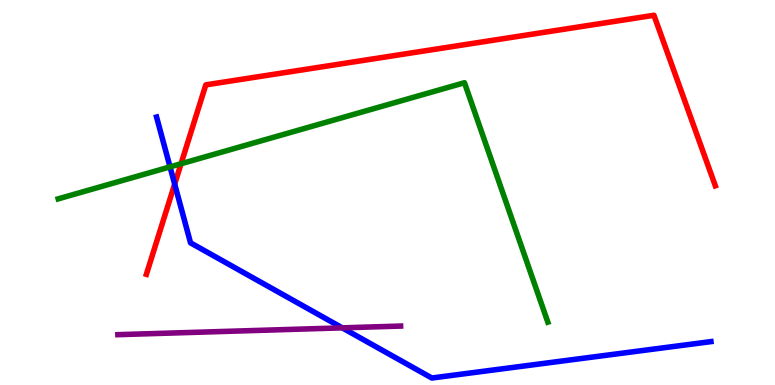[{'lines': ['blue', 'red'], 'intersections': [{'x': 2.25, 'y': 5.22}]}, {'lines': ['green', 'red'], 'intersections': [{'x': 2.34, 'y': 5.75}]}, {'lines': ['purple', 'red'], 'intersections': []}, {'lines': ['blue', 'green'], 'intersections': [{'x': 2.19, 'y': 5.67}]}, {'lines': ['blue', 'purple'], 'intersections': [{'x': 4.42, 'y': 1.48}]}, {'lines': ['green', 'purple'], 'intersections': []}]